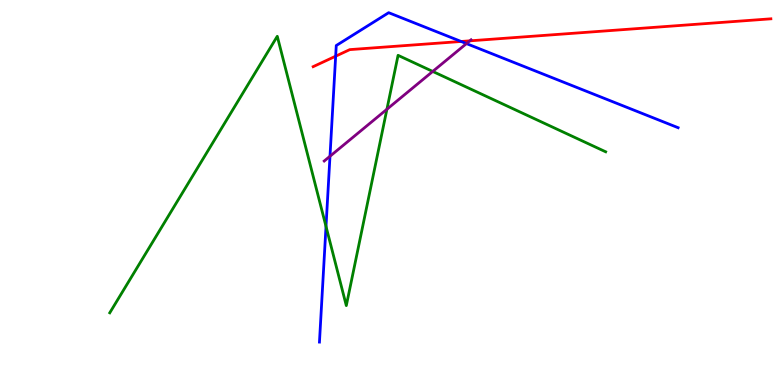[{'lines': ['blue', 'red'], 'intersections': [{'x': 4.33, 'y': 8.54}, {'x': 5.95, 'y': 8.92}]}, {'lines': ['green', 'red'], 'intersections': []}, {'lines': ['purple', 'red'], 'intersections': [{'x': 6.06, 'y': 8.94}]}, {'lines': ['blue', 'green'], 'intersections': [{'x': 4.21, 'y': 4.12}]}, {'lines': ['blue', 'purple'], 'intersections': [{'x': 4.26, 'y': 5.94}, {'x': 6.02, 'y': 8.87}]}, {'lines': ['green', 'purple'], 'intersections': [{'x': 4.99, 'y': 7.16}, {'x': 5.58, 'y': 8.14}]}]